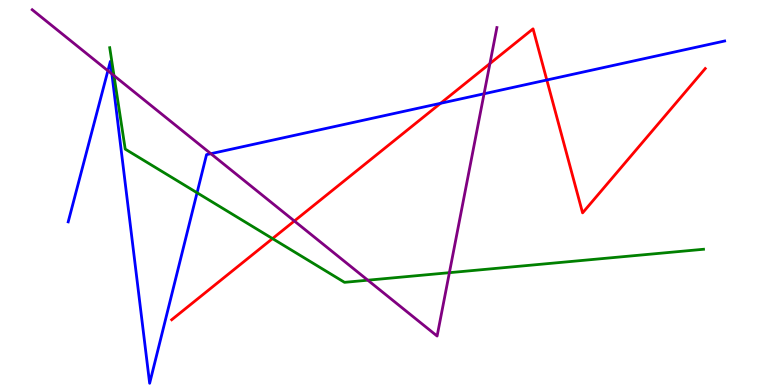[{'lines': ['blue', 'red'], 'intersections': [{'x': 5.68, 'y': 7.32}, {'x': 7.06, 'y': 7.92}]}, {'lines': ['green', 'red'], 'intersections': [{'x': 3.52, 'y': 3.8}]}, {'lines': ['purple', 'red'], 'intersections': [{'x': 3.8, 'y': 4.26}, {'x': 6.32, 'y': 8.35}]}, {'lines': ['blue', 'green'], 'intersections': [{'x': 2.54, 'y': 4.99}]}, {'lines': ['blue', 'purple'], 'intersections': [{'x': 1.39, 'y': 8.16}, {'x': 1.44, 'y': 8.08}, {'x': 2.72, 'y': 6.01}, {'x': 6.25, 'y': 7.56}]}, {'lines': ['green', 'purple'], 'intersections': [{'x': 1.47, 'y': 8.04}, {'x': 4.75, 'y': 2.72}, {'x': 5.8, 'y': 2.92}]}]